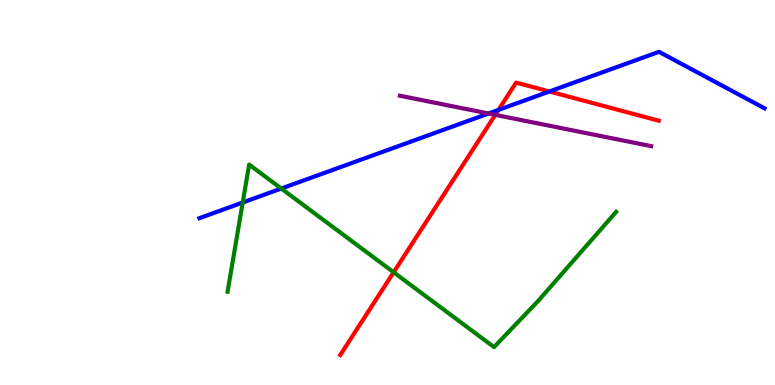[{'lines': ['blue', 'red'], 'intersections': [{'x': 6.43, 'y': 7.14}, {'x': 7.09, 'y': 7.62}]}, {'lines': ['green', 'red'], 'intersections': [{'x': 5.08, 'y': 2.93}]}, {'lines': ['purple', 'red'], 'intersections': [{'x': 6.39, 'y': 7.02}]}, {'lines': ['blue', 'green'], 'intersections': [{'x': 3.13, 'y': 4.74}, {'x': 3.63, 'y': 5.1}]}, {'lines': ['blue', 'purple'], 'intersections': [{'x': 6.3, 'y': 7.05}]}, {'lines': ['green', 'purple'], 'intersections': []}]